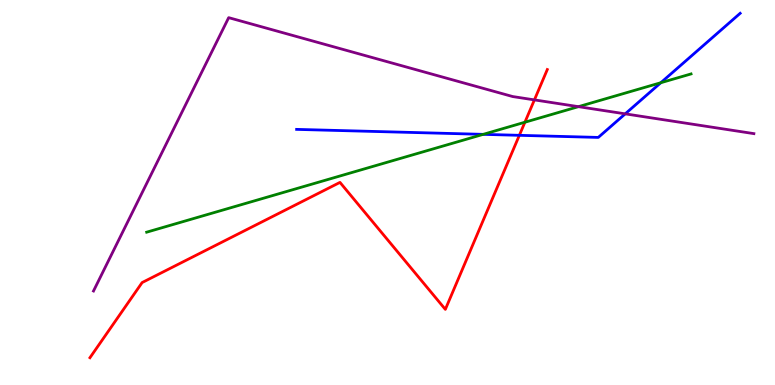[{'lines': ['blue', 'red'], 'intersections': [{'x': 6.7, 'y': 6.49}]}, {'lines': ['green', 'red'], 'intersections': [{'x': 6.77, 'y': 6.83}]}, {'lines': ['purple', 'red'], 'intersections': [{'x': 6.9, 'y': 7.41}]}, {'lines': ['blue', 'green'], 'intersections': [{'x': 6.23, 'y': 6.51}, {'x': 8.53, 'y': 7.85}]}, {'lines': ['blue', 'purple'], 'intersections': [{'x': 8.07, 'y': 7.04}]}, {'lines': ['green', 'purple'], 'intersections': [{'x': 7.46, 'y': 7.23}]}]